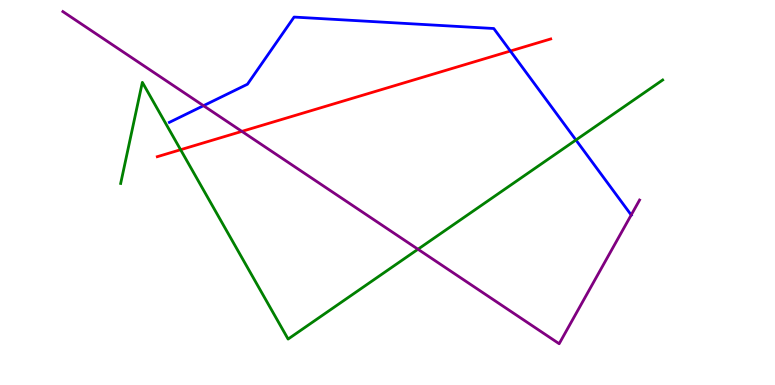[{'lines': ['blue', 'red'], 'intersections': [{'x': 6.59, 'y': 8.67}]}, {'lines': ['green', 'red'], 'intersections': [{'x': 2.33, 'y': 6.11}]}, {'lines': ['purple', 'red'], 'intersections': [{'x': 3.12, 'y': 6.59}]}, {'lines': ['blue', 'green'], 'intersections': [{'x': 7.43, 'y': 6.36}]}, {'lines': ['blue', 'purple'], 'intersections': [{'x': 2.63, 'y': 7.25}, {'x': 8.14, 'y': 4.42}]}, {'lines': ['green', 'purple'], 'intersections': [{'x': 5.39, 'y': 3.53}]}]